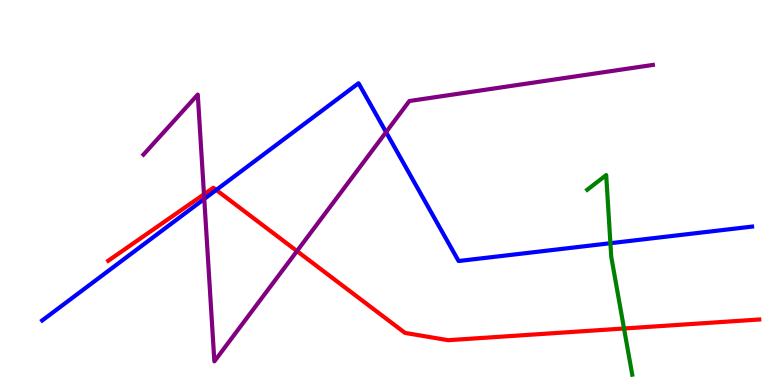[{'lines': ['blue', 'red'], 'intersections': [{'x': 2.79, 'y': 5.07}]}, {'lines': ['green', 'red'], 'intersections': [{'x': 8.05, 'y': 1.47}]}, {'lines': ['purple', 'red'], 'intersections': [{'x': 2.63, 'y': 4.95}, {'x': 3.83, 'y': 3.48}]}, {'lines': ['blue', 'green'], 'intersections': [{'x': 7.88, 'y': 3.68}]}, {'lines': ['blue', 'purple'], 'intersections': [{'x': 2.64, 'y': 4.83}, {'x': 4.98, 'y': 6.57}]}, {'lines': ['green', 'purple'], 'intersections': []}]